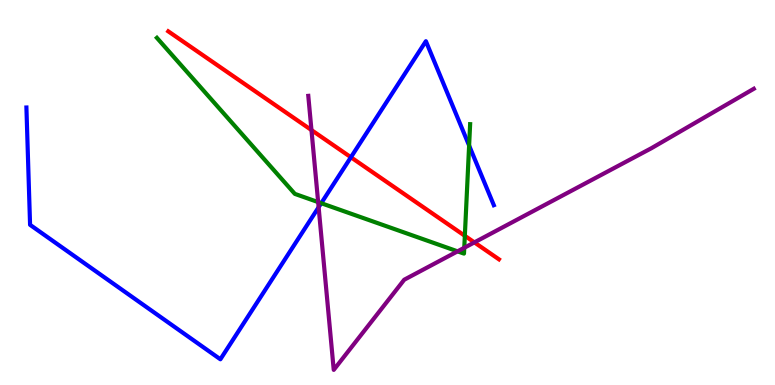[{'lines': ['blue', 'red'], 'intersections': [{'x': 4.53, 'y': 5.92}]}, {'lines': ['green', 'red'], 'intersections': [{'x': 6.0, 'y': 3.88}]}, {'lines': ['purple', 'red'], 'intersections': [{'x': 4.02, 'y': 6.62}, {'x': 6.12, 'y': 3.7}]}, {'lines': ['blue', 'green'], 'intersections': [{'x': 4.14, 'y': 4.72}, {'x': 6.05, 'y': 6.22}]}, {'lines': ['blue', 'purple'], 'intersections': [{'x': 4.11, 'y': 4.62}]}, {'lines': ['green', 'purple'], 'intersections': [{'x': 4.11, 'y': 4.75}, {'x': 5.9, 'y': 3.47}, {'x': 5.99, 'y': 3.56}]}]